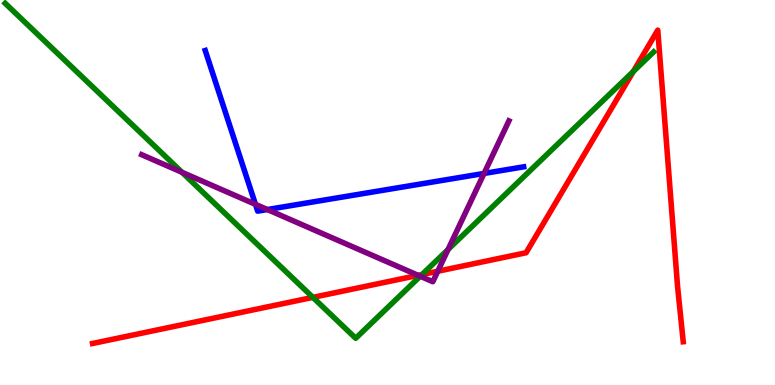[{'lines': ['blue', 'red'], 'intersections': []}, {'lines': ['green', 'red'], 'intersections': [{'x': 4.04, 'y': 2.28}, {'x': 5.45, 'y': 2.87}, {'x': 8.17, 'y': 8.14}]}, {'lines': ['purple', 'red'], 'intersections': [{'x': 5.4, 'y': 2.85}, {'x': 5.65, 'y': 2.95}]}, {'lines': ['blue', 'green'], 'intersections': []}, {'lines': ['blue', 'purple'], 'intersections': [{'x': 3.3, 'y': 4.69}, {'x': 3.45, 'y': 4.56}, {'x': 6.25, 'y': 5.5}]}, {'lines': ['green', 'purple'], 'intersections': [{'x': 2.35, 'y': 5.52}, {'x': 5.42, 'y': 2.82}, {'x': 5.78, 'y': 3.52}]}]